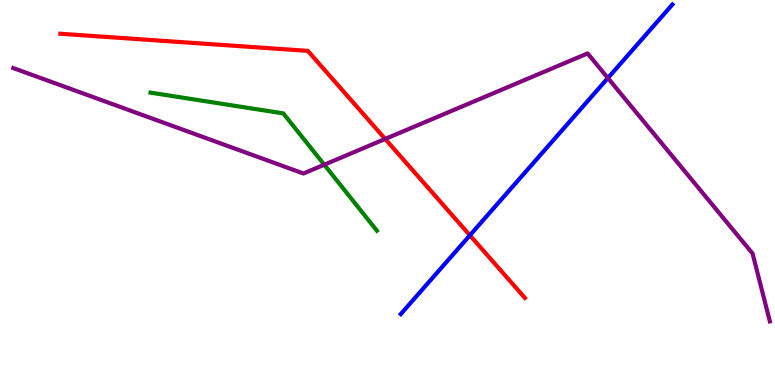[{'lines': ['blue', 'red'], 'intersections': [{'x': 6.06, 'y': 3.89}]}, {'lines': ['green', 'red'], 'intersections': []}, {'lines': ['purple', 'red'], 'intersections': [{'x': 4.97, 'y': 6.39}]}, {'lines': ['blue', 'green'], 'intersections': []}, {'lines': ['blue', 'purple'], 'intersections': [{'x': 7.84, 'y': 7.97}]}, {'lines': ['green', 'purple'], 'intersections': [{'x': 4.18, 'y': 5.72}]}]